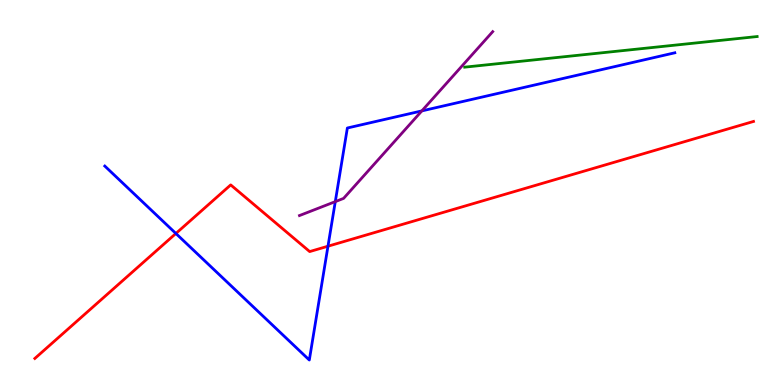[{'lines': ['blue', 'red'], 'intersections': [{'x': 2.27, 'y': 3.94}, {'x': 4.23, 'y': 3.61}]}, {'lines': ['green', 'red'], 'intersections': []}, {'lines': ['purple', 'red'], 'intersections': []}, {'lines': ['blue', 'green'], 'intersections': []}, {'lines': ['blue', 'purple'], 'intersections': [{'x': 4.33, 'y': 4.76}, {'x': 5.44, 'y': 7.12}]}, {'lines': ['green', 'purple'], 'intersections': []}]